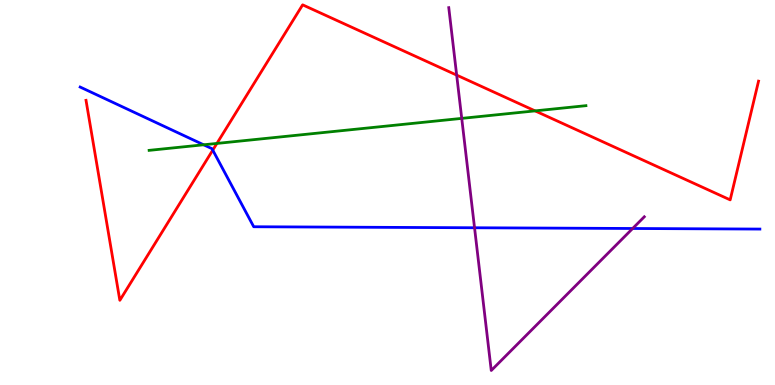[{'lines': ['blue', 'red'], 'intersections': [{'x': 2.75, 'y': 6.1}]}, {'lines': ['green', 'red'], 'intersections': [{'x': 2.8, 'y': 6.27}, {'x': 6.9, 'y': 7.12}]}, {'lines': ['purple', 'red'], 'intersections': [{'x': 5.89, 'y': 8.05}]}, {'lines': ['blue', 'green'], 'intersections': [{'x': 2.63, 'y': 6.24}]}, {'lines': ['blue', 'purple'], 'intersections': [{'x': 6.12, 'y': 4.08}, {'x': 8.16, 'y': 4.07}]}, {'lines': ['green', 'purple'], 'intersections': [{'x': 5.96, 'y': 6.93}]}]